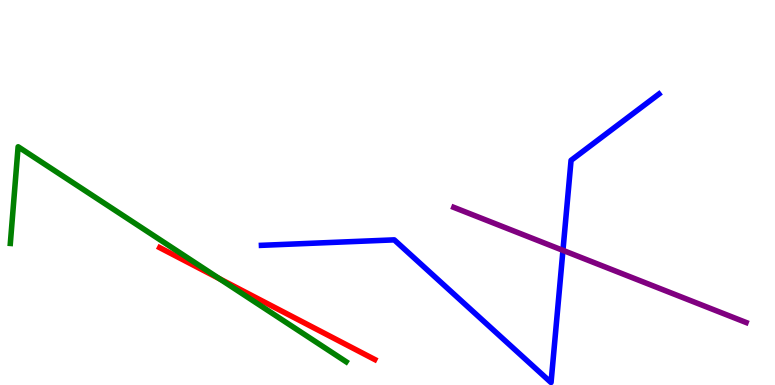[{'lines': ['blue', 'red'], 'intersections': []}, {'lines': ['green', 'red'], 'intersections': [{'x': 2.83, 'y': 2.76}]}, {'lines': ['purple', 'red'], 'intersections': []}, {'lines': ['blue', 'green'], 'intersections': []}, {'lines': ['blue', 'purple'], 'intersections': [{'x': 7.26, 'y': 3.5}]}, {'lines': ['green', 'purple'], 'intersections': []}]